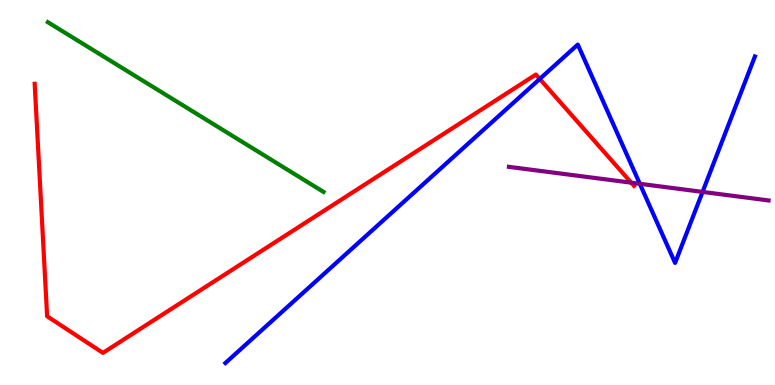[{'lines': ['blue', 'red'], 'intersections': [{'x': 6.96, 'y': 7.95}]}, {'lines': ['green', 'red'], 'intersections': []}, {'lines': ['purple', 'red'], 'intersections': [{'x': 8.15, 'y': 5.26}]}, {'lines': ['blue', 'green'], 'intersections': []}, {'lines': ['blue', 'purple'], 'intersections': [{'x': 8.26, 'y': 5.23}, {'x': 9.07, 'y': 5.02}]}, {'lines': ['green', 'purple'], 'intersections': []}]